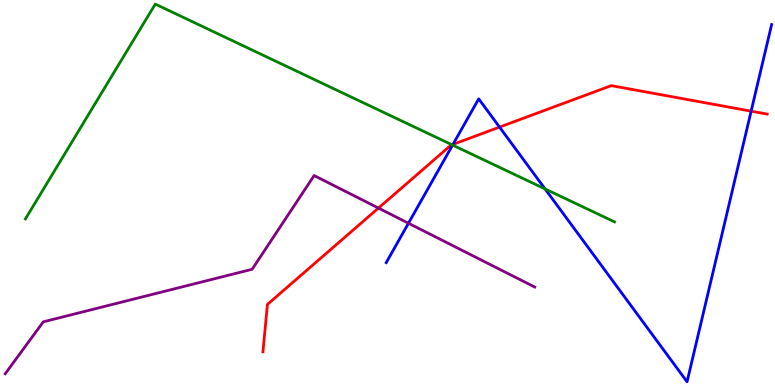[{'lines': ['blue', 'red'], 'intersections': [{'x': 5.85, 'y': 6.25}, {'x': 6.45, 'y': 6.7}, {'x': 9.69, 'y': 7.11}]}, {'lines': ['green', 'red'], 'intersections': [{'x': 5.83, 'y': 6.24}]}, {'lines': ['purple', 'red'], 'intersections': [{'x': 4.88, 'y': 4.6}]}, {'lines': ['blue', 'green'], 'intersections': [{'x': 5.84, 'y': 6.23}, {'x': 7.03, 'y': 5.09}]}, {'lines': ['blue', 'purple'], 'intersections': [{'x': 5.27, 'y': 4.2}]}, {'lines': ['green', 'purple'], 'intersections': []}]